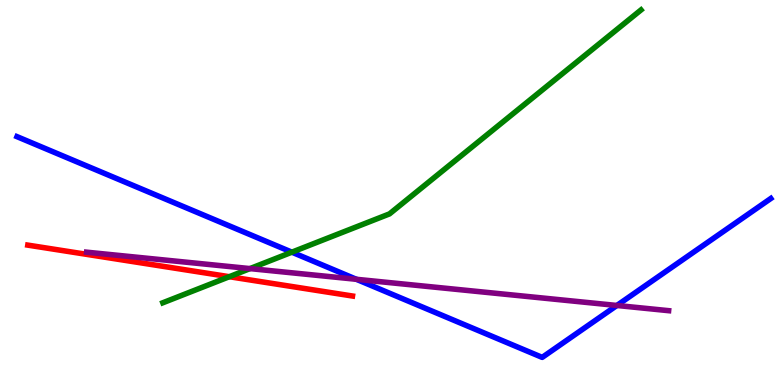[{'lines': ['blue', 'red'], 'intersections': []}, {'lines': ['green', 'red'], 'intersections': [{'x': 2.96, 'y': 2.81}]}, {'lines': ['purple', 'red'], 'intersections': []}, {'lines': ['blue', 'green'], 'intersections': [{'x': 3.77, 'y': 3.45}]}, {'lines': ['blue', 'purple'], 'intersections': [{'x': 4.6, 'y': 2.75}, {'x': 7.96, 'y': 2.07}]}, {'lines': ['green', 'purple'], 'intersections': [{'x': 3.23, 'y': 3.02}]}]